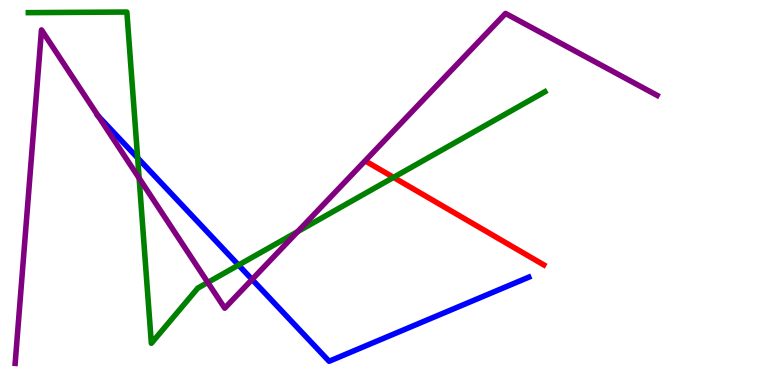[{'lines': ['blue', 'red'], 'intersections': []}, {'lines': ['green', 'red'], 'intersections': [{'x': 5.08, 'y': 5.39}]}, {'lines': ['purple', 'red'], 'intersections': []}, {'lines': ['blue', 'green'], 'intersections': [{'x': 1.78, 'y': 5.9}, {'x': 3.08, 'y': 3.12}]}, {'lines': ['blue', 'purple'], 'intersections': [{'x': 1.27, 'y': 6.98}, {'x': 3.25, 'y': 2.74}]}, {'lines': ['green', 'purple'], 'intersections': [{'x': 1.8, 'y': 5.37}, {'x': 2.68, 'y': 2.66}, {'x': 3.84, 'y': 3.98}]}]